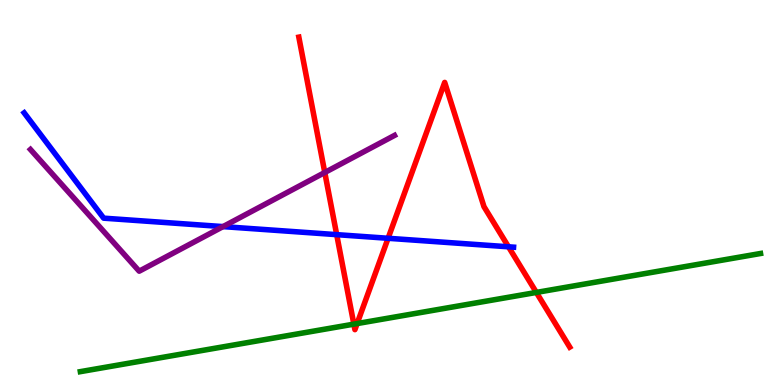[{'lines': ['blue', 'red'], 'intersections': [{'x': 4.34, 'y': 3.91}, {'x': 5.01, 'y': 3.81}, {'x': 6.56, 'y': 3.59}]}, {'lines': ['green', 'red'], 'intersections': [{'x': 4.57, 'y': 1.58}, {'x': 4.61, 'y': 1.6}, {'x': 6.92, 'y': 2.4}]}, {'lines': ['purple', 'red'], 'intersections': [{'x': 4.19, 'y': 5.52}]}, {'lines': ['blue', 'green'], 'intersections': []}, {'lines': ['blue', 'purple'], 'intersections': [{'x': 2.88, 'y': 4.11}]}, {'lines': ['green', 'purple'], 'intersections': []}]